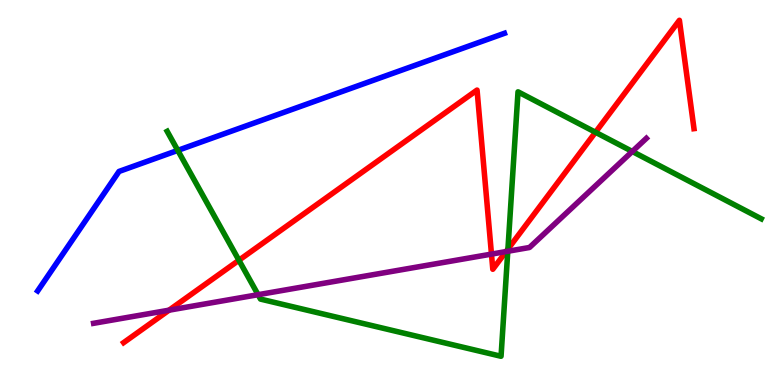[{'lines': ['blue', 'red'], 'intersections': []}, {'lines': ['green', 'red'], 'intersections': [{'x': 3.08, 'y': 3.24}, {'x': 6.55, 'y': 3.53}, {'x': 7.68, 'y': 6.56}]}, {'lines': ['purple', 'red'], 'intersections': [{'x': 2.18, 'y': 1.94}, {'x': 6.34, 'y': 3.4}, {'x': 6.53, 'y': 3.47}]}, {'lines': ['blue', 'green'], 'intersections': [{'x': 2.29, 'y': 6.09}]}, {'lines': ['blue', 'purple'], 'intersections': []}, {'lines': ['green', 'purple'], 'intersections': [{'x': 3.33, 'y': 2.35}, {'x': 6.55, 'y': 3.47}, {'x': 8.16, 'y': 6.07}]}]